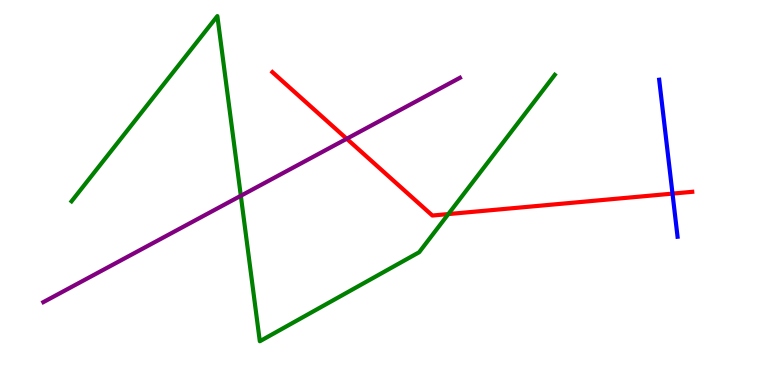[{'lines': ['blue', 'red'], 'intersections': [{'x': 8.68, 'y': 4.97}]}, {'lines': ['green', 'red'], 'intersections': [{'x': 5.78, 'y': 4.44}]}, {'lines': ['purple', 'red'], 'intersections': [{'x': 4.47, 'y': 6.4}]}, {'lines': ['blue', 'green'], 'intersections': []}, {'lines': ['blue', 'purple'], 'intersections': []}, {'lines': ['green', 'purple'], 'intersections': [{'x': 3.11, 'y': 4.91}]}]